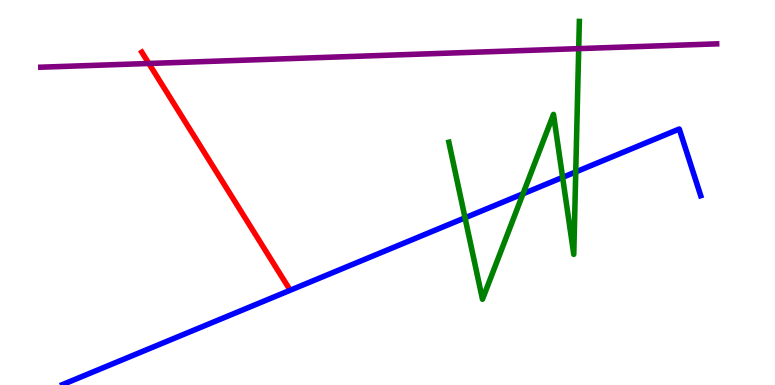[{'lines': ['blue', 'red'], 'intersections': []}, {'lines': ['green', 'red'], 'intersections': []}, {'lines': ['purple', 'red'], 'intersections': [{'x': 1.92, 'y': 8.35}]}, {'lines': ['blue', 'green'], 'intersections': [{'x': 6.0, 'y': 4.34}, {'x': 6.75, 'y': 4.97}, {'x': 7.26, 'y': 5.39}, {'x': 7.43, 'y': 5.53}]}, {'lines': ['blue', 'purple'], 'intersections': []}, {'lines': ['green', 'purple'], 'intersections': [{'x': 7.47, 'y': 8.74}]}]